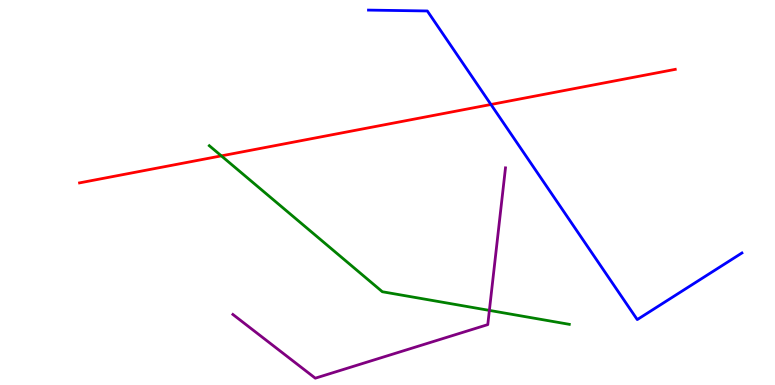[{'lines': ['blue', 'red'], 'intersections': [{'x': 6.33, 'y': 7.29}]}, {'lines': ['green', 'red'], 'intersections': [{'x': 2.86, 'y': 5.95}]}, {'lines': ['purple', 'red'], 'intersections': []}, {'lines': ['blue', 'green'], 'intersections': []}, {'lines': ['blue', 'purple'], 'intersections': []}, {'lines': ['green', 'purple'], 'intersections': [{'x': 6.31, 'y': 1.94}]}]